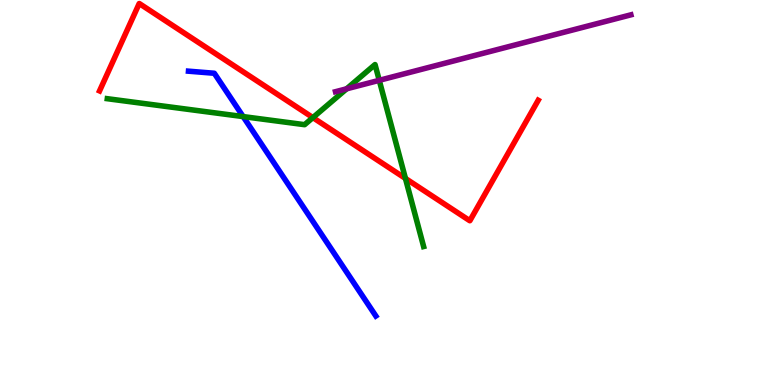[{'lines': ['blue', 'red'], 'intersections': []}, {'lines': ['green', 'red'], 'intersections': [{'x': 4.04, 'y': 6.95}, {'x': 5.23, 'y': 5.37}]}, {'lines': ['purple', 'red'], 'intersections': []}, {'lines': ['blue', 'green'], 'intersections': [{'x': 3.14, 'y': 6.97}]}, {'lines': ['blue', 'purple'], 'intersections': []}, {'lines': ['green', 'purple'], 'intersections': [{'x': 4.47, 'y': 7.69}, {'x': 4.89, 'y': 7.91}]}]